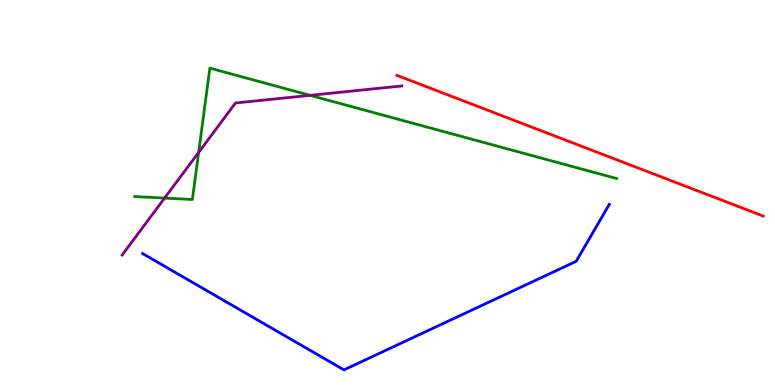[{'lines': ['blue', 'red'], 'intersections': []}, {'lines': ['green', 'red'], 'intersections': []}, {'lines': ['purple', 'red'], 'intersections': []}, {'lines': ['blue', 'green'], 'intersections': []}, {'lines': ['blue', 'purple'], 'intersections': []}, {'lines': ['green', 'purple'], 'intersections': [{'x': 2.12, 'y': 4.86}, {'x': 2.56, 'y': 6.04}, {'x': 4.0, 'y': 7.52}]}]